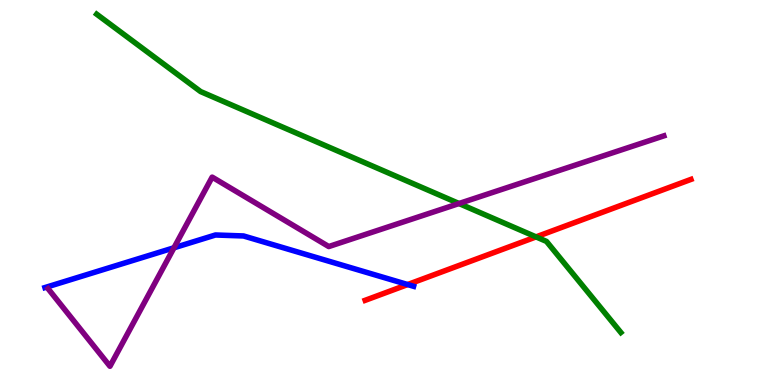[{'lines': ['blue', 'red'], 'intersections': [{'x': 5.26, 'y': 2.61}]}, {'lines': ['green', 'red'], 'intersections': [{'x': 6.92, 'y': 3.85}]}, {'lines': ['purple', 'red'], 'intersections': []}, {'lines': ['blue', 'green'], 'intersections': []}, {'lines': ['blue', 'purple'], 'intersections': [{'x': 2.24, 'y': 3.56}]}, {'lines': ['green', 'purple'], 'intersections': [{'x': 5.92, 'y': 4.71}]}]